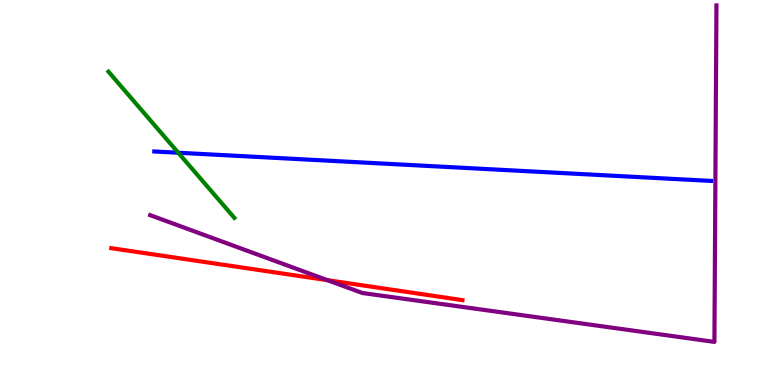[{'lines': ['blue', 'red'], 'intersections': []}, {'lines': ['green', 'red'], 'intersections': []}, {'lines': ['purple', 'red'], 'intersections': [{'x': 4.22, 'y': 2.72}]}, {'lines': ['blue', 'green'], 'intersections': [{'x': 2.3, 'y': 6.03}]}, {'lines': ['blue', 'purple'], 'intersections': []}, {'lines': ['green', 'purple'], 'intersections': []}]